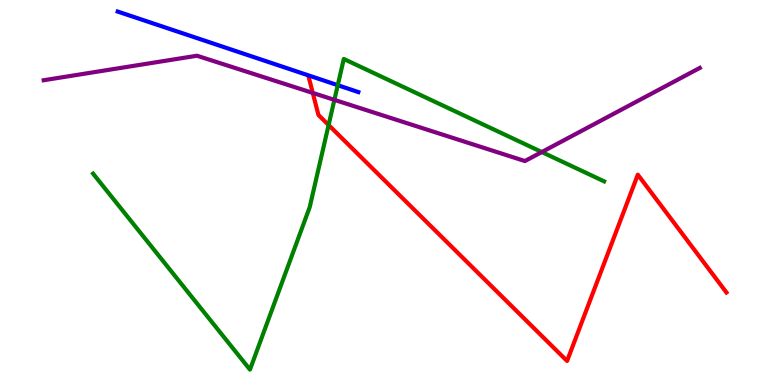[{'lines': ['blue', 'red'], 'intersections': []}, {'lines': ['green', 'red'], 'intersections': [{'x': 4.24, 'y': 6.75}]}, {'lines': ['purple', 'red'], 'intersections': [{'x': 4.04, 'y': 7.59}]}, {'lines': ['blue', 'green'], 'intersections': [{'x': 4.36, 'y': 7.79}]}, {'lines': ['blue', 'purple'], 'intersections': []}, {'lines': ['green', 'purple'], 'intersections': [{'x': 4.31, 'y': 7.41}, {'x': 6.99, 'y': 6.05}]}]